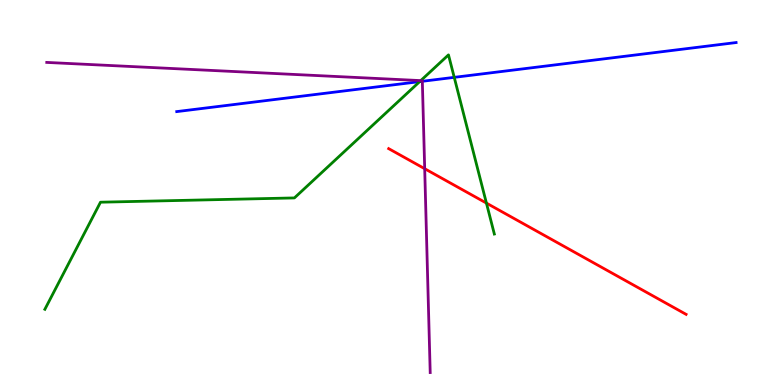[{'lines': ['blue', 'red'], 'intersections': []}, {'lines': ['green', 'red'], 'intersections': [{'x': 6.28, 'y': 4.72}]}, {'lines': ['purple', 'red'], 'intersections': [{'x': 5.48, 'y': 5.62}]}, {'lines': ['blue', 'green'], 'intersections': [{'x': 5.42, 'y': 7.88}, {'x': 5.86, 'y': 7.99}]}, {'lines': ['blue', 'purple'], 'intersections': [{'x': 5.45, 'y': 7.89}]}, {'lines': ['green', 'purple'], 'intersections': [{'x': 5.43, 'y': 7.91}]}]